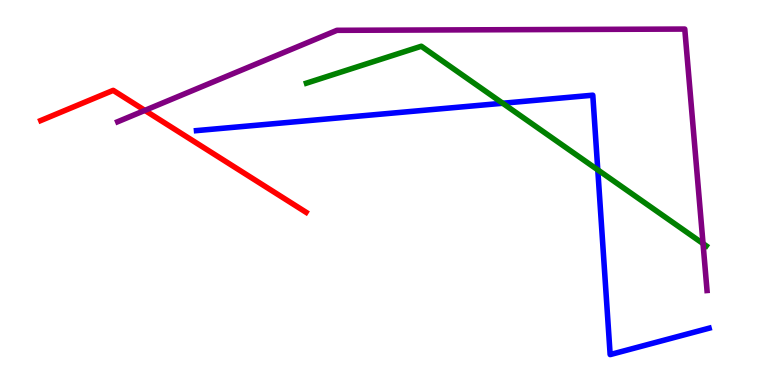[{'lines': ['blue', 'red'], 'intersections': []}, {'lines': ['green', 'red'], 'intersections': []}, {'lines': ['purple', 'red'], 'intersections': [{'x': 1.87, 'y': 7.13}]}, {'lines': ['blue', 'green'], 'intersections': [{'x': 6.49, 'y': 7.32}, {'x': 7.71, 'y': 5.59}]}, {'lines': ['blue', 'purple'], 'intersections': []}, {'lines': ['green', 'purple'], 'intersections': [{'x': 9.07, 'y': 3.67}]}]